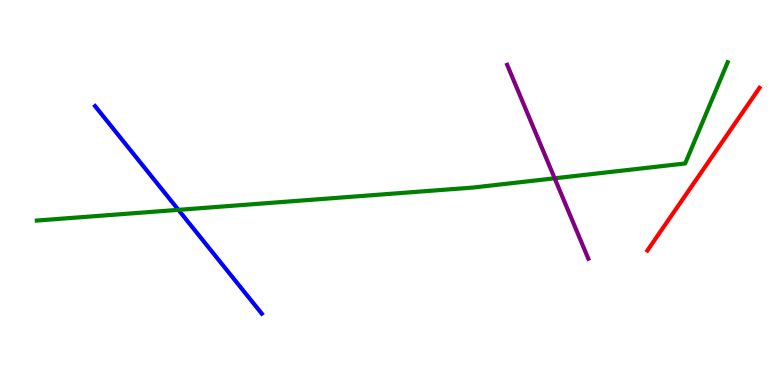[{'lines': ['blue', 'red'], 'intersections': []}, {'lines': ['green', 'red'], 'intersections': []}, {'lines': ['purple', 'red'], 'intersections': []}, {'lines': ['blue', 'green'], 'intersections': [{'x': 2.3, 'y': 4.55}]}, {'lines': ['blue', 'purple'], 'intersections': []}, {'lines': ['green', 'purple'], 'intersections': [{'x': 7.16, 'y': 5.37}]}]